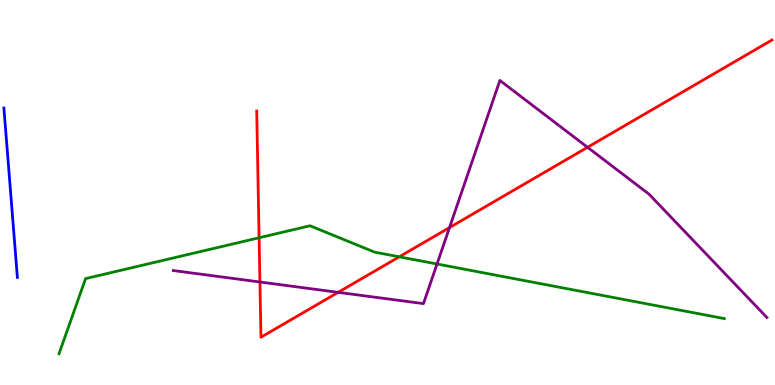[{'lines': ['blue', 'red'], 'intersections': []}, {'lines': ['green', 'red'], 'intersections': [{'x': 3.34, 'y': 3.82}, {'x': 5.15, 'y': 3.33}]}, {'lines': ['purple', 'red'], 'intersections': [{'x': 3.35, 'y': 2.68}, {'x': 4.36, 'y': 2.41}, {'x': 5.8, 'y': 4.09}, {'x': 7.58, 'y': 6.17}]}, {'lines': ['blue', 'green'], 'intersections': []}, {'lines': ['blue', 'purple'], 'intersections': []}, {'lines': ['green', 'purple'], 'intersections': [{'x': 5.64, 'y': 3.14}]}]